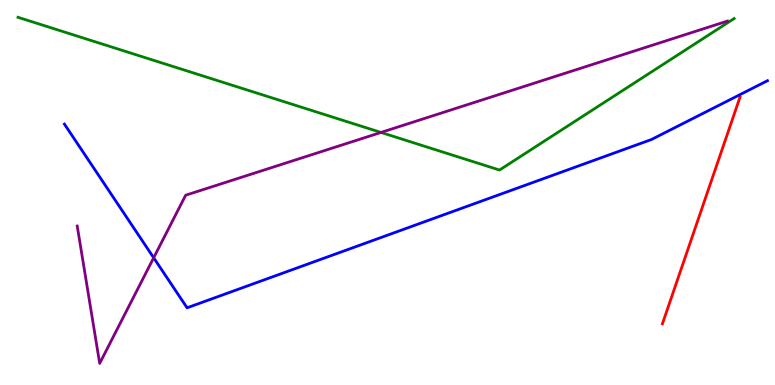[{'lines': ['blue', 'red'], 'intersections': []}, {'lines': ['green', 'red'], 'intersections': []}, {'lines': ['purple', 'red'], 'intersections': []}, {'lines': ['blue', 'green'], 'intersections': []}, {'lines': ['blue', 'purple'], 'intersections': [{'x': 1.98, 'y': 3.3}]}, {'lines': ['green', 'purple'], 'intersections': [{'x': 4.92, 'y': 6.56}]}]